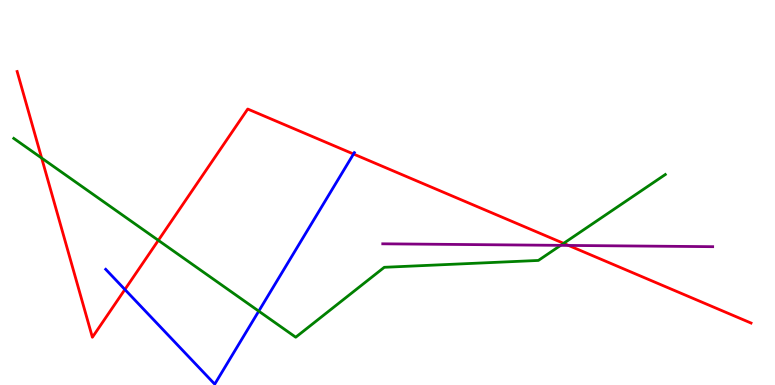[{'lines': ['blue', 'red'], 'intersections': [{'x': 1.61, 'y': 2.48}, {'x': 4.56, 'y': 6.0}]}, {'lines': ['green', 'red'], 'intersections': [{'x': 0.537, 'y': 5.89}, {'x': 2.04, 'y': 3.76}, {'x': 7.27, 'y': 3.68}]}, {'lines': ['purple', 'red'], 'intersections': [{'x': 7.34, 'y': 3.63}]}, {'lines': ['blue', 'green'], 'intersections': [{'x': 3.34, 'y': 1.92}]}, {'lines': ['blue', 'purple'], 'intersections': []}, {'lines': ['green', 'purple'], 'intersections': [{'x': 7.23, 'y': 3.63}]}]